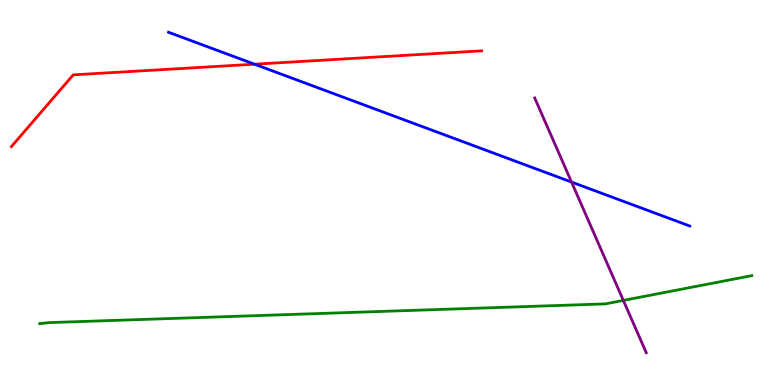[{'lines': ['blue', 'red'], 'intersections': [{'x': 3.28, 'y': 8.33}]}, {'lines': ['green', 'red'], 'intersections': []}, {'lines': ['purple', 'red'], 'intersections': []}, {'lines': ['blue', 'green'], 'intersections': []}, {'lines': ['blue', 'purple'], 'intersections': [{'x': 7.37, 'y': 5.27}]}, {'lines': ['green', 'purple'], 'intersections': [{'x': 8.04, 'y': 2.2}]}]